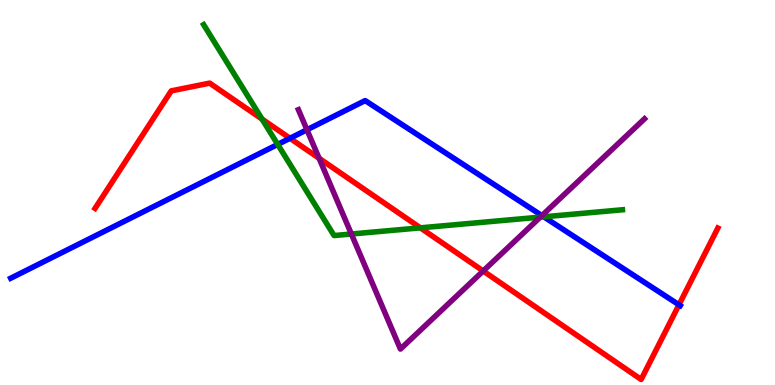[{'lines': ['blue', 'red'], 'intersections': [{'x': 3.74, 'y': 6.41}, {'x': 8.76, 'y': 2.08}]}, {'lines': ['green', 'red'], 'intersections': [{'x': 3.38, 'y': 6.91}, {'x': 5.42, 'y': 4.08}]}, {'lines': ['purple', 'red'], 'intersections': [{'x': 4.12, 'y': 5.89}, {'x': 6.23, 'y': 2.96}]}, {'lines': ['blue', 'green'], 'intersections': [{'x': 3.58, 'y': 6.25}, {'x': 7.02, 'y': 4.37}]}, {'lines': ['blue', 'purple'], 'intersections': [{'x': 3.96, 'y': 6.63}, {'x': 6.99, 'y': 4.4}]}, {'lines': ['green', 'purple'], 'intersections': [{'x': 4.53, 'y': 3.92}, {'x': 6.97, 'y': 4.36}]}]